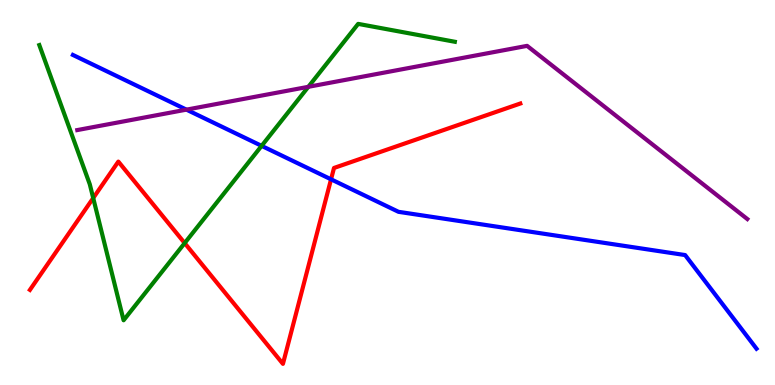[{'lines': ['blue', 'red'], 'intersections': [{'x': 4.27, 'y': 5.34}]}, {'lines': ['green', 'red'], 'intersections': [{'x': 1.2, 'y': 4.86}, {'x': 2.38, 'y': 3.69}]}, {'lines': ['purple', 'red'], 'intersections': []}, {'lines': ['blue', 'green'], 'intersections': [{'x': 3.38, 'y': 6.21}]}, {'lines': ['blue', 'purple'], 'intersections': [{'x': 2.41, 'y': 7.15}]}, {'lines': ['green', 'purple'], 'intersections': [{'x': 3.98, 'y': 7.75}]}]